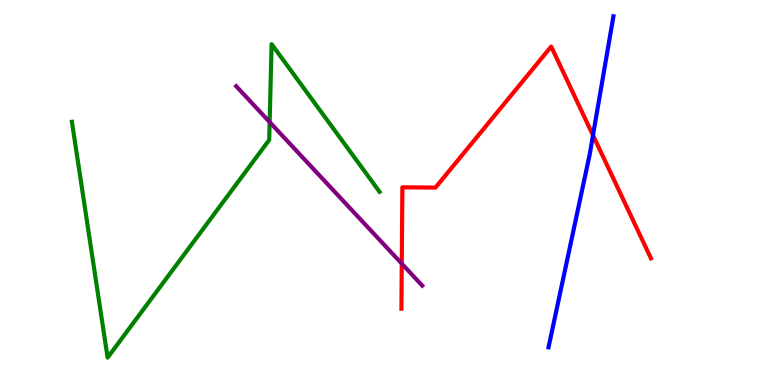[{'lines': ['blue', 'red'], 'intersections': [{'x': 7.65, 'y': 6.49}]}, {'lines': ['green', 'red'], 'intersections': []}, {'lines': ['purple', 'red'], 'intersections': [{'x': 5.18, 'y': 3.15}]}, {'lines': ['blue', 'green'], 'intersections': []}, {'lines': ['blue', 'purple'], 'intersections': []}, {'lines': ['green', 'purple'], 'intersections': [{'x': 3.48, 'y': 6.83}]}]